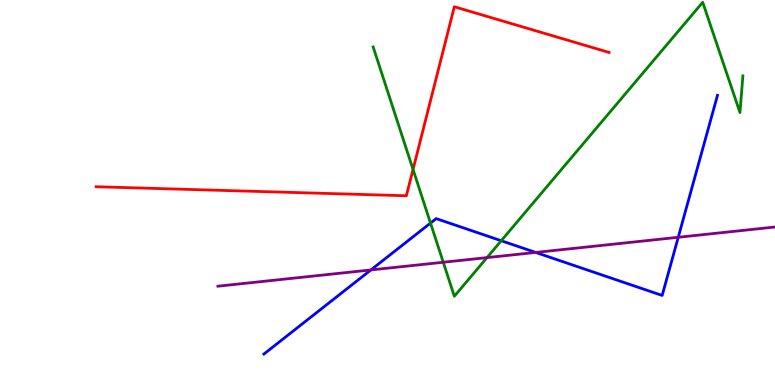[{'lines': ['blue', 'red'], 'intersections': []}, {'lines': ['green', 'red'], 'intersections': [{'x': 5.33, 'y': 5.6}]}, {'lines': ['purple', 'red'], 'intersections': []}, {'lines': ['blue', 'green'], 'intersections': [{'x': 5.55, 'y': 4.21}, {'x': 6.47, 'y': 3.75}]}, {'lines': ['blue', 'purple'], 'intersections': [{'x': 4.79, 'y': 2.99}, {'x': 6.91, 'y': 3.44}, {'x': 8.75, 'y': 3.84}]}, {'lines': ['green', 'purple'], 'intersections': [{'x': 5.72, 'y': 3.19}, {'x': 6.28, 'y': 3.31}]}]